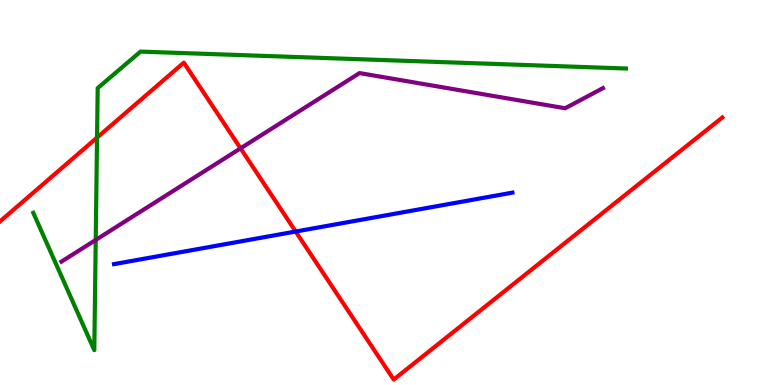[{'lines': ['blue', 'red'], 'intersections': [{'x': 3.82, 'y': 3.99}]}, {'lines': ['green', 'red'], 'intersections': [{'x': 1.25, 'y': 6.43}]}, {'lines': ['purple', 'red'], 'intersections': [{'x': 3.1, 'y': 6.15}]}, {'lines': ['blue', 'green'], 'intersections': []}, {'lines': ['blue', 'purple'], 'intersections': []}, {'lines': ['green', 'purple'], 'intersections': [{'x': 1.24, 'y': 3.77}]}]